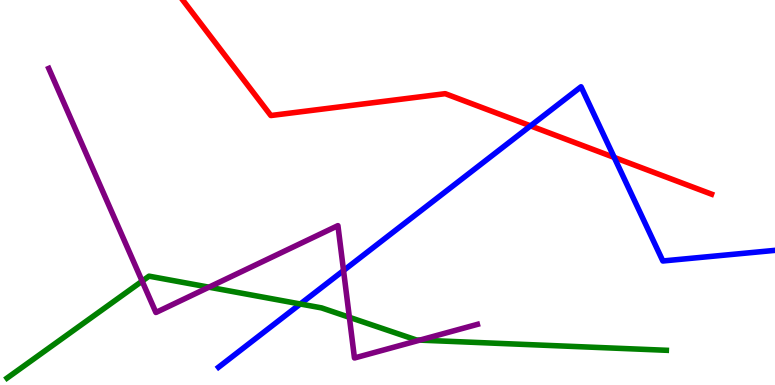[{'lines': ['blue', 'red'], 'intersections': [{'x': 6.85, 'y': 6.73}, {'x': 7.93, 'y': 5.91}]}, {'lines': ['green', 'red'], 'intersections': []}, {'lines': ['purple', 'red'], 'intersections': []}, {'lines': ['blue', 'green'], 'intersections': [{'x': 3.87, 'y': 2.1}]}, {'lines': ['blue', 'purple'], 'intersections': [{'x': 4.43, 'y': 2.97}]}, {'lines': ['green', 'purple'], 'intersections': [{'x': 1.83, 'y': 2.7}, {'x': 2.7, 'y': 2.54}, {'x': 4.51, 'y': 1.76}, {'x': 5.42, 'y': 1.17}]}]